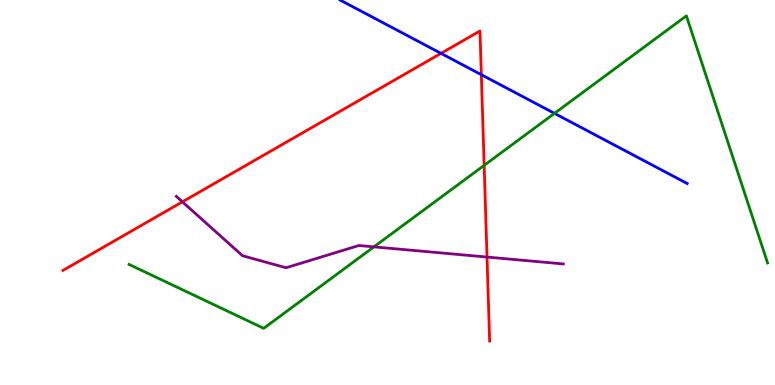[{'lines': ['blue', 'red'], 'intersections': [{'x': 5.69, 'y': 8.61}, {'x': 6.21, 'y': 8.06}]}, {'lines': ['green', 'red'], 'intersections': [{'x': 6.25, 'y': 5.7}]}, {'lines': ['purple', 'red'], 'intersections': [{'x': 2.35, 'y': 4.76}, {'x': 6.28, 'y': 3.32}]}, {'lines': ['blue', 'green'], 'intersections': [{'x': 7.15, 'y': 7.06}]}, {'lines': ['blue', 'purple'], 'intersections': []}, {'lines': ['green', 'purple'], 'intersections': [{'x': 4.82, 'y': 3.59}]}]